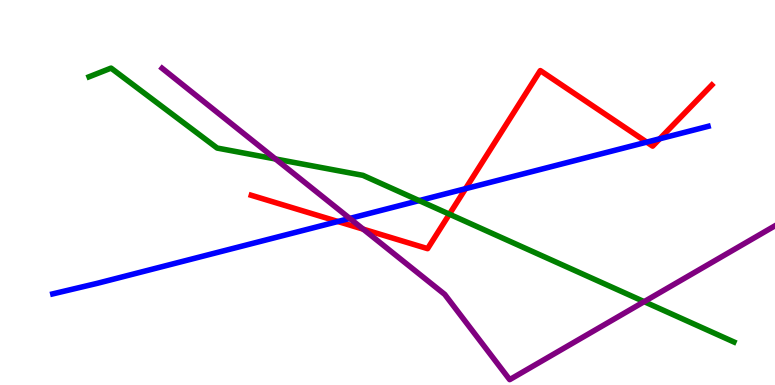[{'lines': ['blue', 'red'], 'intersections': [{'x': 4.36, 'y': 4.25}, {'x': 6.01, 'y': 5.1}, {'x': 8.34, 'y': 6.31}, {'x': 8.51, 'y': 6.4}]}, {'lines': ['green', 'red'], 'intersections': [{'x': 5.8, 'y': 4.44}]}, {'lines': ['purple', 'red'], 'intersections': [{'x': 4.69, 'y': 4.05}]}, {'lines': ['blue', 'green'], 'intersections': [{'x': 5.41, 'y': 4.79}]}, {'lines': ['blue', 'purple'], 'intersections': [{'x': 4.51, 'y': 4.33}]}, {'lines': ['green', 'purple'], 'intersections': [{'x': 3.55, 'y': 5.87}, {'x': 8.31, 'y': 2.16}]}]